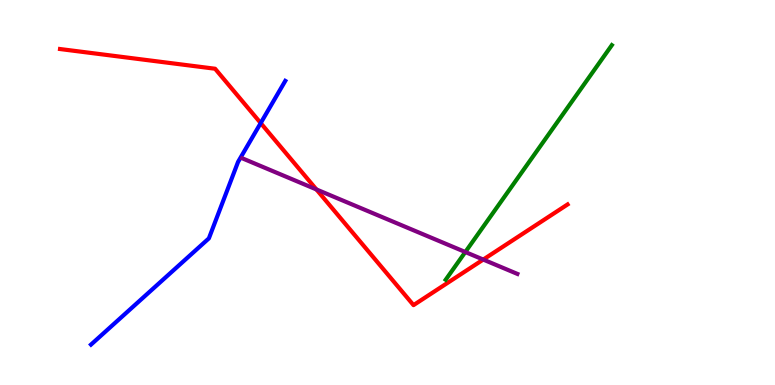[{'lines': ['blue', 'red'], 'intersections': [{'x': 3.36, 'y': 6.8}]}, {'lines': ['green', 'red'], 'intersections': []}, {'lines': ['purple', 'red'], 'intersections': [{'x': 4.08, 'y': 5.08}, {'x': 6.24, 'y': 3.26}]}, {'lines': ['blue', 'green'], 'intersections': []}, {'lines': ['blue', 'purple'], 'intersections': []}, {'lines': ['green', 'purple'], 'intersections': [{'x': 6.0, 'y': 3.45}]}]